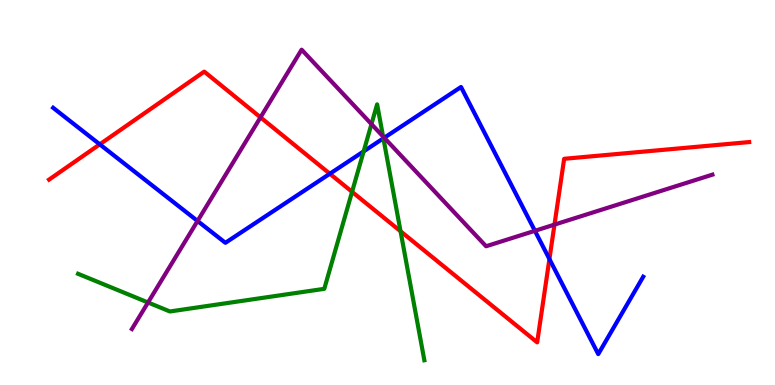[{'lines': ['blue', 'red'], 'intersections': [{'x': 1.29, 'y': 6.25}, {'x': 4.26, 'y': 5.49}, {'x': 7.09, 'y': 3.27}]}, {'lines': ['green', 'red'], 'intersections': [{'x': 4.54, 'y': 5.02}, {'x': 5.17, 'y': 3.99}]}, {'lines': ['purple', 'red'], 'intersections': [{'x': 3.36, 'y': 6.95}, {'x': 7.15, 'y': 4.17}]}, {'lines': ['blue', 'green'], 'intersections': [{'x': 4.69, 'y': 6.07}, {'x': 4.95, 'y': 6.41}]}, {'lines': ['blue', 'purple'], 'intersections': [{'x': 2.55, 'y': 4.26}, {'x': 4.96, 'y': 6.42}, {'x': 6.9, 'y': 4.0}]}, {'lines': ['green', 'purple'], 'intersections': [{'x': 1.91, 'y': 2.14}, {'x': 4.79, 'y': 6.78}, {'x': 4.94, 'y': 6.46}]}]